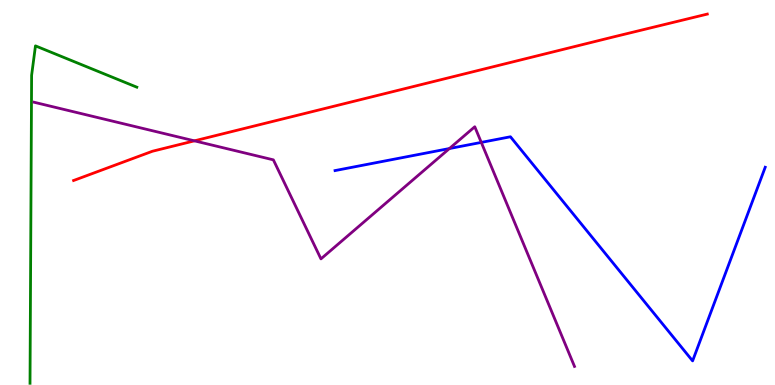[{'lines': ['blue', 'red'], 'intersections': []}, {'lines': ['green', 'red'], 'intersections': []}, {'lines': ['purple', 'red'], 'intersections': [{'x': 2.51, 'y': 6.34}]}, {'lines': ['blue', 'green'], 'intersections': []}, {'lines': ['blue', 'purple'], 'intersections': [{'x': 5.8, 'y': 6.14}, {'x': 6.21, 'y': 6.3}]}, {'lines': ['green', 'purple'], 'intersections': []}]